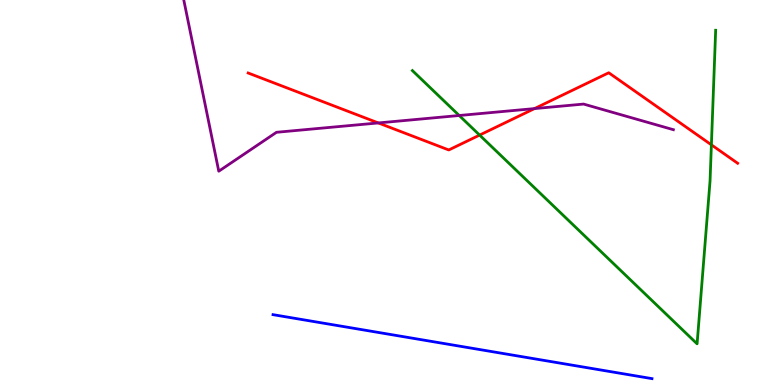[{'lines': ['blue', 'red'], 'intersections': []}, {'lines': ['green', 'red'], 'intersections': [{'x': 6.19, 'y': 6.49}, {'x': 9.18, 'y': 6.24}]}, {'lines': ['purple', 'red'], 'intersections': [{'x': 4.88, 'y': 6.81}, {'x': 6.9, 'y': 7.18}]}, {'lines': ['blue', 'green'], 'intersections': []}, {'lines': ['blue', 'purple'], 'intersections': []}, {'lines': ['green', 'purple'], 'intersections': [{'x': 5.93, 'y': 7.0}]}]